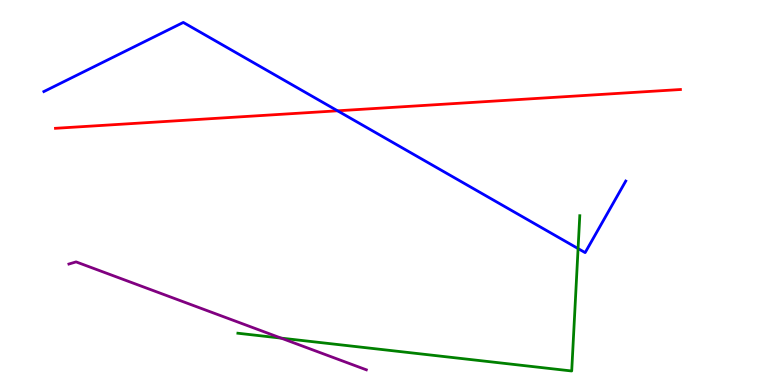[{'lines': ['blue', 'red'], 'intersections': [{'x': 4.36, 'y': 7.12}]}, {'lines': ['green', 'red'], 'intersections': []}, {'lines': ['purple', 'red'], 'intersections': []}, {'lines': ['blue', 'green'], 'intersections': [{'x': 7.46, 'y': 3.54}]}, {'lines': ['blue', 'purple'], 'intersections': []}, {'lines': ['green', 'purple'], 'intersections': [{'x': 3.63, 'y': 1.22}]}]